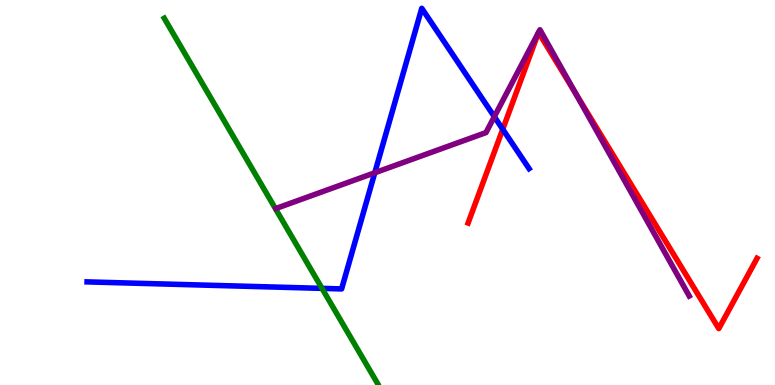[{'lines': ['blue', 'red'], 'intersections': [{'x': 6.49, 'y': 6.64}]}, {'lines': ['green', 'red'], 'intersections': []}, {'lines': ['purple', 'red'], 'intersections': [{'x': 6.95, 'y': 9.16}, {'x': 6.95, 'y': 9.16}, {'x': 7.43, 'y': 7.57}]}, {'lines': ['blue', 'green'], 'intersections': [{'x': 4.15, 'y': 2.51}]}, {'lines': ['blue', 'purple'], 'intersections': [{'x': 4.84, 'y': 5.51}, {'x': 6.38, 'y': 6.97}]}, {'lines': ['green', 'purple'], 'intersections': []}]